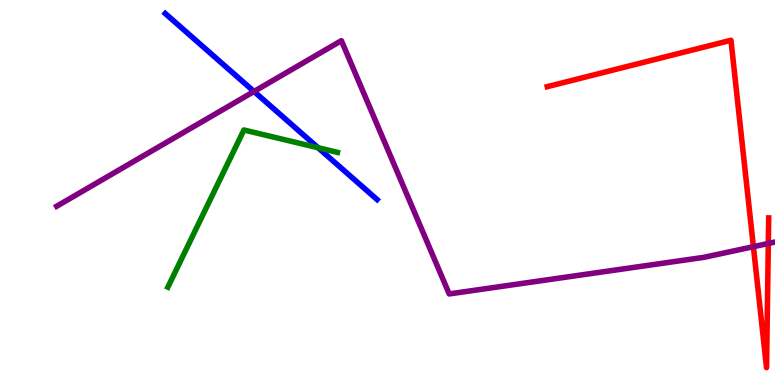[{'lines': ['blue', 'red'], 'intersections': []}, {'lines': ['green', 'red'], 'intersections': []}, {'lines': ['purple', 'red'], 'intersections': [{'x': 9.72, 'y': 3.59}, {'x': 9.91, 'y': 3.68}]}, {'lines': ['blue', 'green'], 'intersections': [{'x': 4.1, 'y': 6.16}]}, {'lines': ['blue', 'purple'], 'intersections': [{'x': 3.28, 'y': 7.62}]}, {'lines': ['green', 'purple'], 'intersections': []}]